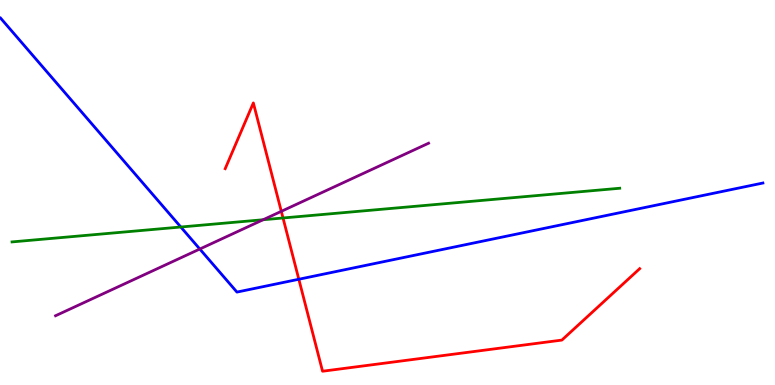[{'lines': ['blue', 'red'], 'intersections': [{'x': 3.86, 'y': 2.75}]}, {'lines': ['green', 'red'], 'intersections': [{'x': 3.65, 'y': 4.34}]}, {'lines': ['purple', 'red'], 'intersections': [{'x': 3.63, 'y': 4.51}]}, {'lines': ['blue', 'green'], 'intersections': [{'x': 2.33, 'y': 4.1}]}, {'lines': ['blue', 'purple'], 'intersections': [{'x': 2.58, 'y': 3.53}]}, {'lines': ['green', 'purple'], 'intersections': [{'x': 3.4, 'y': 4.29}]}]